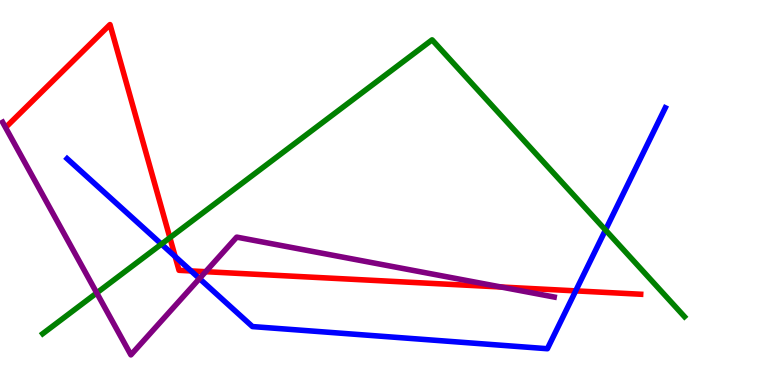[{'lines': ['blue', 'red'], 'intersections': [{'x': 2.26, 'y': 3.34}, {'x': 2.47, 'y': 2.96}, {'x': 7.43, 'y': 2.44}]}, {'lines': ['green', 'red'], 'intersections': [{'x': 2.19, 'y': 3.83}]}, {'lines': ['purple', 'red'], 'intersections': [{'x': 2.65, 'y': 2.94}, {'x': 6.46, 'y': 2.55}]}, {'lines': ['blue', 'green'], 'intersections': [{'x': 2.08, 'y': 3.66}, {'x': 7.81, 'y': 4.03}]}, {'lines': ['blue', 'purple'], 'intersections': [{'x': 2.57, 'y': 2.76}]}, {'lines': ['green', 'purple'], 'intersections': [{'x': 1.25, 'y': 2.39}]}]